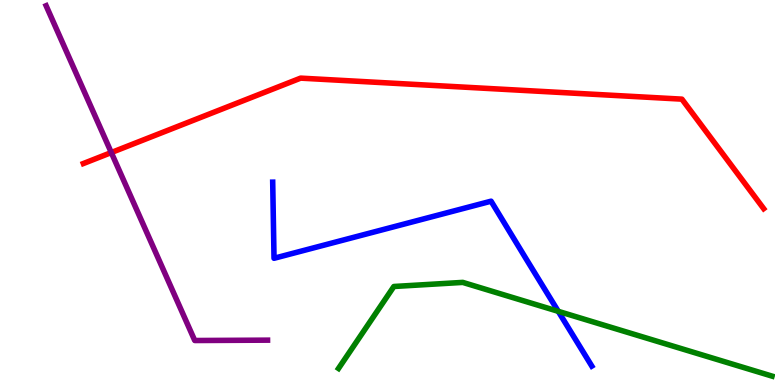[{'lines': ['blue', 'red'], 'intersections': []}, {'lines': ['green', 'red'], 'intersections': []}, {'lines': ['purple', 'red'], 'intersections': [{'x': 1.44, 'y': 6.04}]}, {'lines': ['blue', 'green'], 'intersections': [{'x': 7.2, 'y': 1.91}]}, {'lines': ['blue', 'purple'], 'intersections': []}, {'lines': ['green', 'purple'], 'intersections': []}]